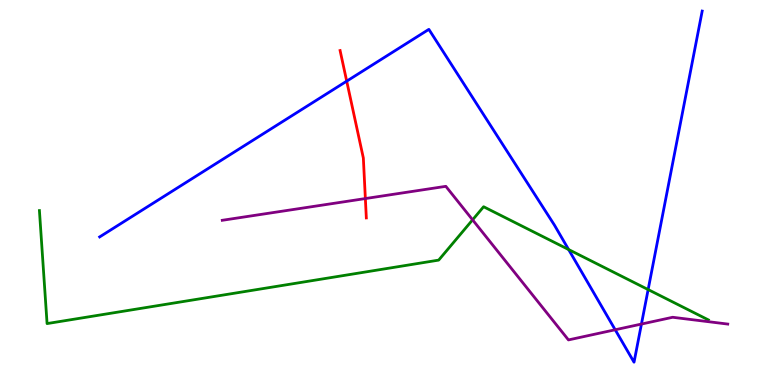[{'lines': ['blue', 'red'], 'intersections': [{'x': 4.47, 'y': 7.89}]}, {'lines': ['green', 'red'], 'intersections': []}, {'lines': ['purple', 'red'], 'intersections': [{'x': 4.71, 'y': 4.84}]}, {'lines': ['blue', 'green'], 'intersections': [{'x': 7.34, 'y': 3.52}, {'x': 8.36, 'y': 2.48}]}, {'lines': ['blue', 'purple'], 'intersections': [{'x': 7.94, 'y': 1.43}, {'x': 8.28, 'y': 1.58}]}, {'lines': ['green', 'purple'], 'intersections': [{'x': 6.1, 'y': 4.29}]}]